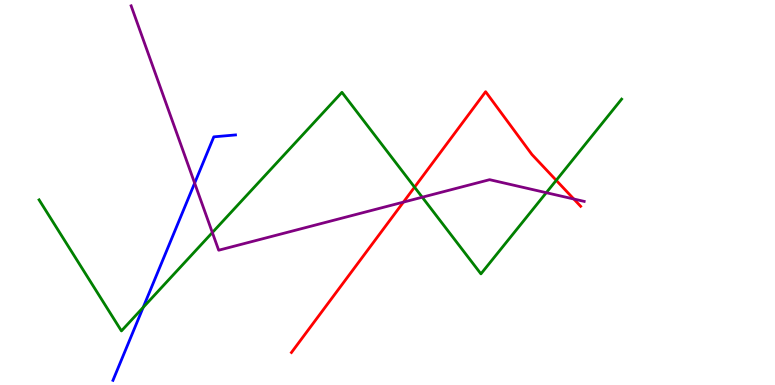[{'lines': ['blue', 'red'], 'intersections': []}, {'lines': ['green', 'red'], 'intersections': [{'x': 5.35, 'y': 5.14}, {'x': 7.18, 'y': 5.32}]}, {'lines': ['purple', 'red'], 'intersections': [{'x': 5.21, 'y': 4.75}, {'x': 7.4, 'y': 4.83}]}, {'lines': ['blue', 'green'], 'intersections': [{'x': 1.85, 'y': 2.02}]}, {'lines': ['blue', 'purple'], 'intersections': [{'x': 2.51, 'y': 5.24}]}, {'lines': ['green', 'purple'], 'intersections': [{'x': 2.74, 'y': 3.96}, {'x': 5.45, 'y': 4.88}, {'x': 7.05, 'y': 4.99}]}]